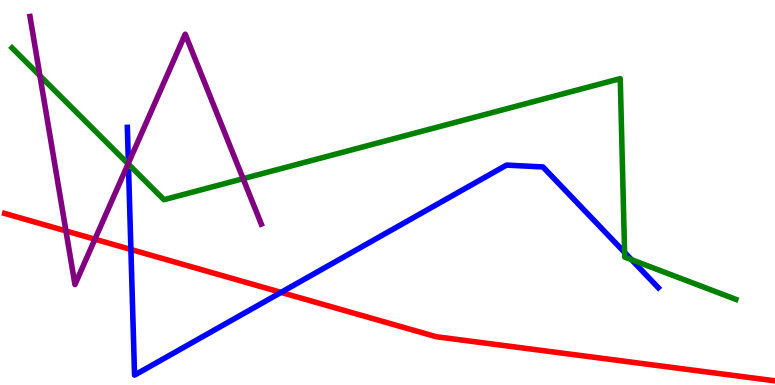[{'lines': ['blue', 'red'], 'intersections': [{'x': 1.69, 'y': 3.52}, {'x': 3.63, 'y': 2.41}]}, {'lines': ['green', 'red'], 'intersections': []}, {'lines': ['purple', 'red'], 'intersections': [{'x': 0.851, 'y': 4.0}, {'x': 1.22, 'y': 3.79}]}, {'lines': ['blue', 'green'], 'intersections': [{'x': 1.66, 'y': 5.74}, {'x': 8.06, 'y': 3.44}, {'x': 8.15, 'y': 3.25}]}, {'lines': ['blue', 'purple'], 'intersections': [{'x': 1.66, 'y': 5.76}]}, {'lines': ['green', 'purple'], 'intersections': [{'x': 0.515, 'y': 8.03}, {'x': 1.65, 'y': 5.74}, {'x': 3.14, 'y': 5.36}]}]